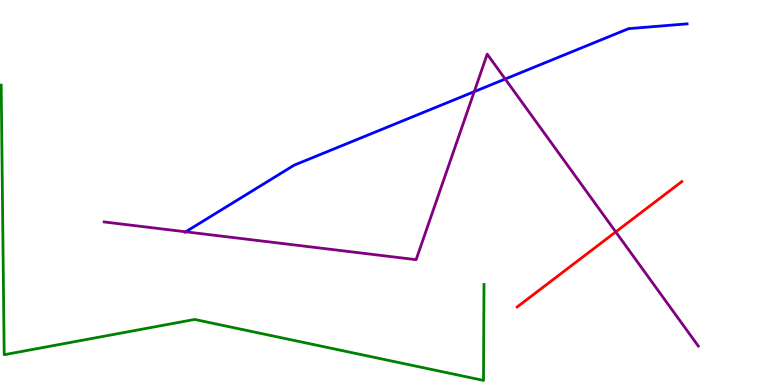[{'lines': ['blue', 'red'], 'intersections': []}, {'lines': ['green', 'red'], 'intersections': []}, {'lines': ['purple', 'red'], 'intersections': [{'x': 7.95, 'y': 3.98}]}, {'lines': ['blue', 'green'], 'intersections': []}, {'lines': ['blue', 'purple'], 'intersections': [{'x': 2.4, 'y': 3.98}, {'x': 6.12, 'y': 7.62}, {'x': 6.52, 'y': 7.95}]}, {'lines': ['green', 'purple'], 'intersections': []}]